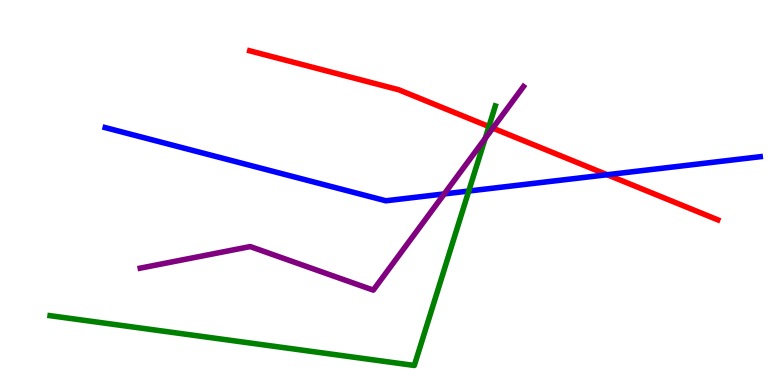[{'lines': ['blue', 'red'], 'intersections': [{'x': 7.83, 'y': 5.46}]}, {'lines': ['green', 'red'], 'intersections': [{'x': 6.31, 'y': 6.71}]}, {'lines': ['purple', 'red'], 'intersections': [{'x': 6.36, 'y': 6.67}]}, {'lines': ['blue', 'green'], 'intersections': [{'x': 6.05, 'y': 5.04}]}, {'lines': ['blue', 'purple'], 'intersections': [{'x': 5.73, 'y': 4.96}]}, {'lines': ['green', 'purple'], 'intersections': [{'x': 6.26, 'y': 6.4}]}]